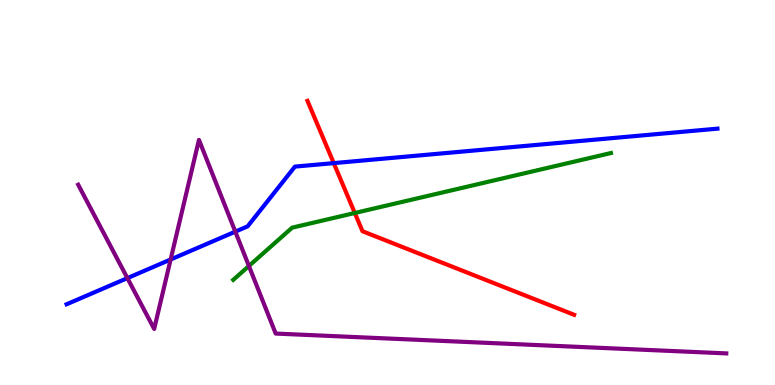[{'lines': ['blue', 'red'], 'intersections': [{'x': 4.31, 'y': 5.76}]}, {'lines': ['green', 'red'], 'intersections': [{'x': 4.58, 'y': 4.47}]}, {'lines': ['purple', 'red'], 'intersections': []}, {'lines': ['blue', 'green'], 'intersections': []}, {'lines': ['blue', 'purple'], 'intersections': [{'x': 1.64, 'y': 2.78}, {'x': 2.2, 'y': 3.26}, {'x': 3.04, 'y': 3.98}]}, {'lines': ['green', 'purple'], 'intersections': [{'x': 3.21, 'y': 3.09}]}]